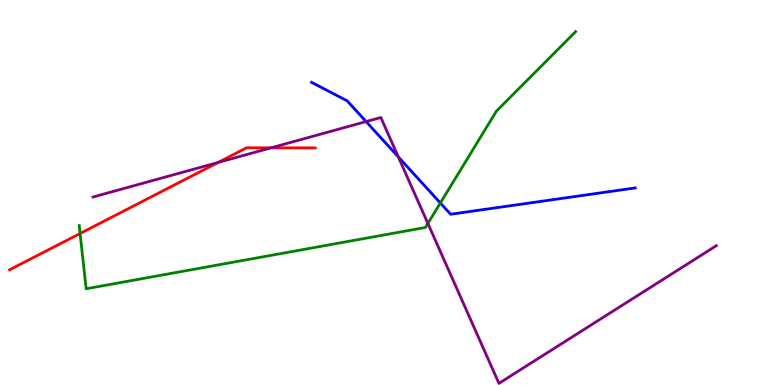[{'lines': ['blue', 'red'], 'intersections': []}, {'lines': ['green', 'red'], 'intersections': [{'x': 1.03, 'y': 3.94}]}, {'lines': ['purple', 'red'], 'intersections': [{'x': 2.81, 'y': 5.78}, {'x': 3.5, 'y': 6.16}]}, {'lines': ['blue', 'green'], 'intersections': [{'x': 5.68, 'y': 4.73}]}, {'lines': ['blue', 'purple'], 'intersections': [{'x': 4.72, 'y': 6.84}, {'x': 5.14, 'y': 5.92}]}, {'lines': ['green', 'purple'], 'intersections': [{'x': 5.52, 'y': 4.2}]}]